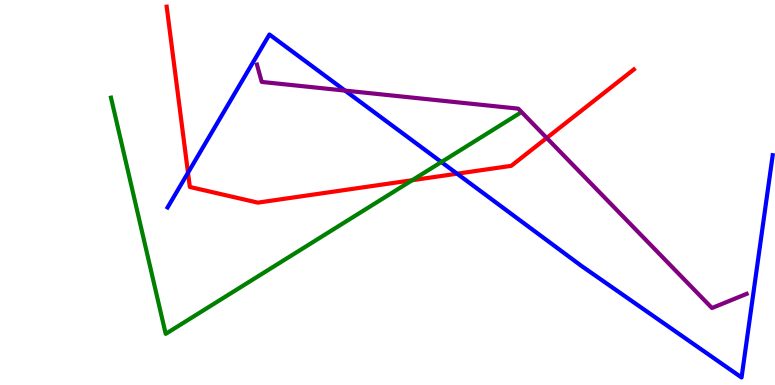[{'lines': ['blue', 'red'], 'intersections': [{'x': 2.43, 'y': 5.51}, {'x': 5.9, 'y': 5.49}]}, {'lines': ['green', 'red'], 'intersections': [{'x': 5.32, 'y': 5.32}]}, {'lines': ['purple', 'red'], 'intersections': [{'x': 7.05, 'y': 6.42}]}, {'lines': ['blue', 'green'], 'intersections': [{'x': 5.7, 'y': 5.79}]}, {'lines': ['blue', 'purple'], 'intersections': [{'x': 4.45, 'y': 7.65}]}, {'lines': ['green', 'purple'], 'intersections': []}]